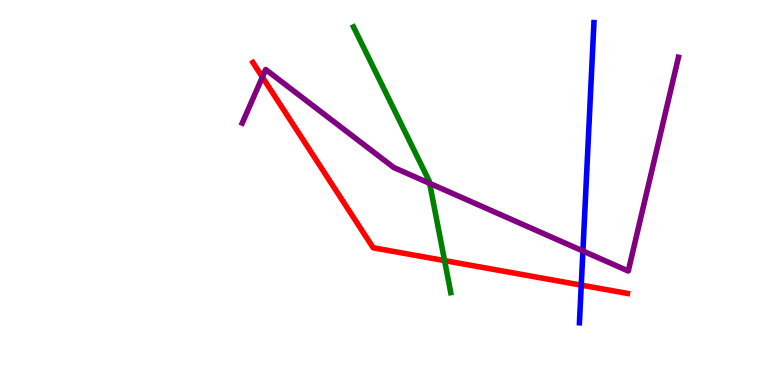[{'lines': ['blue', 'red'], 'intersections': [{'x': 7.5, 'y': 2.59}]}, {'lines': ['green', 'red'], 'intersections': [{'x': 5.74, 'y': 3.23}]}, {'lines': ['purple', 'red'], 'intersections': [{'x': 3.39, 'y': 8.0}]}, {'lines': ['blue', 'green'], 'intersections': []}, {'lines': ['blue', 'purple'], 'intersections': [{'x': 7.52, 'y': 3.48}]}, {'lines': ['green', 'purple'], 'intersections': [{'x': 5.54, 'y': 5.24}]}]